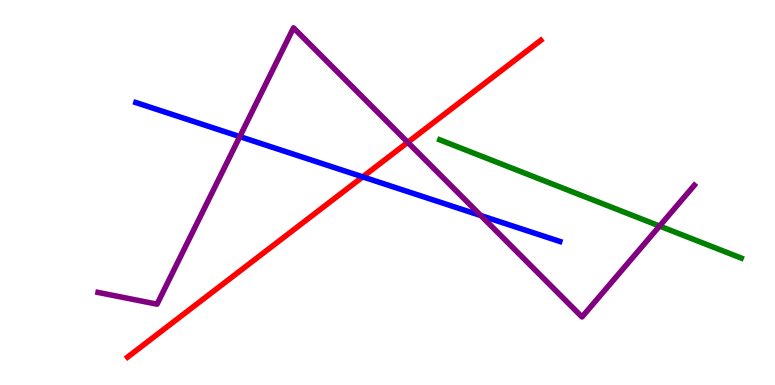[{'lines': ['blue', 'red'], 'intersections': [{'x': 4.68, 'y': 5.41}]}, {'lines': ['green', 'red'], 'intersections': []}, {'lines': ['purple', 'red'], 'intersections': [{'x': 5.26, 'y': 6.3}]}, {'lines': ['blue', 'green'], 'intersections': []}, {'lines': ['blue', 'purple'], 'intersections': [{'x': 3.09, 'y': 6.45}, {'x': 6.2, 'y': 4.4}]}, {'lines': ['green', 'purple'], 'intersections': [{'x': 8.51, 'y': 4.13}]}]